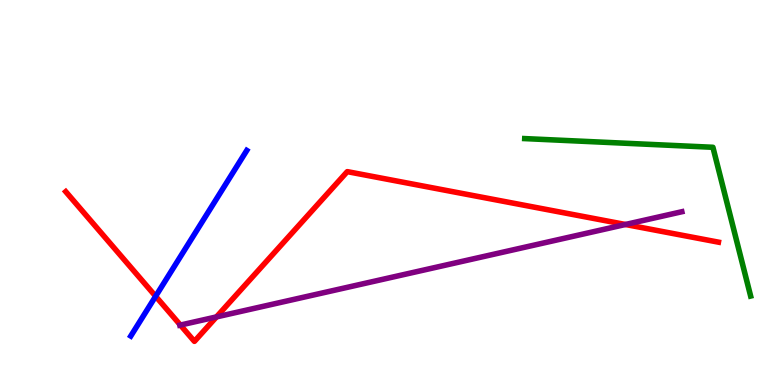[{'lines': ['blue', 'red'], 'intersections': [{'x': 2.01, 'y': 2.3}]}, {'lines': ['green', 'red'], 'intersections': []}, {'lines': ['purple', 'red'], 'intersections': [{'x': 2.33, 'y': 1.56}, {'x': 2.79, 'y': 1.77}, {'x': 8.07, 'y': 4.17}]}, {'lines': ['blue', 'green'], 'intersections': []}, {'lines': ['blue', 'purple'], 'intersections': []}, {'lines': ['green', 'purple'], 'intersections': []}]